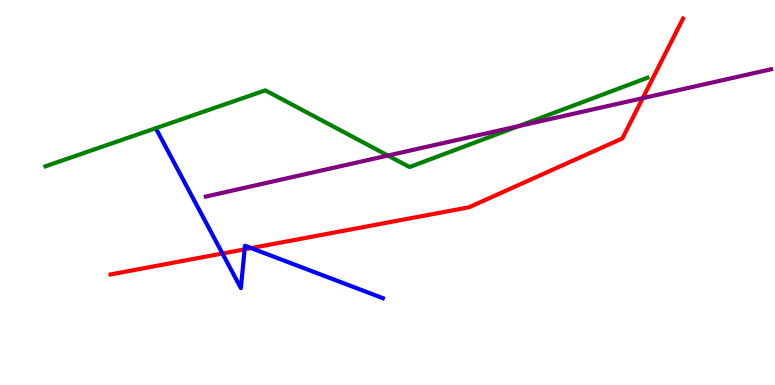[{'lines': ['blue', 'red'], 'intersections': [{'x': 2.87, 'y': 3.42}, {'x': 3.16, 'y': 3.52}, {'x': 3.24, 'y': 3.56}]}, {'lines': ['green', 'red'], 'intersections': []}, {'lines': ['purple', 'red'], 'intersections': [{'x': 8.29, 'y': 7.45}]}, {'lines': ['blue', 'green'], 'intersections': []}, {'lines': ['blue', 'purple'], 'intersections': []}, {'lines': ['green', 'purple'], 'intersections': [{'x': 5.01, 'y': 5.96}, {'x': 6.69, 'y': 6.72}]}]